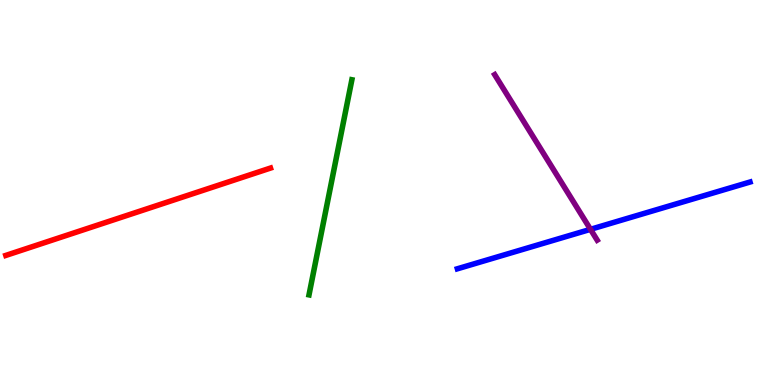[{'lines': ['blue', 'red'], 'intersections': []}, {'lines': ['green', 'red'], 'intersections': []}, {'lines': ['purple', 'red'], 'intersections': []}, {'lines': ['blue', 'green'], 'intersections': []}, {'lines': ['blue', 'purple'], 'intersections': [{'x': 7.62, 'y': 4.04}]}, {'lines': ['green', 'purple'], 'intersections': []}]